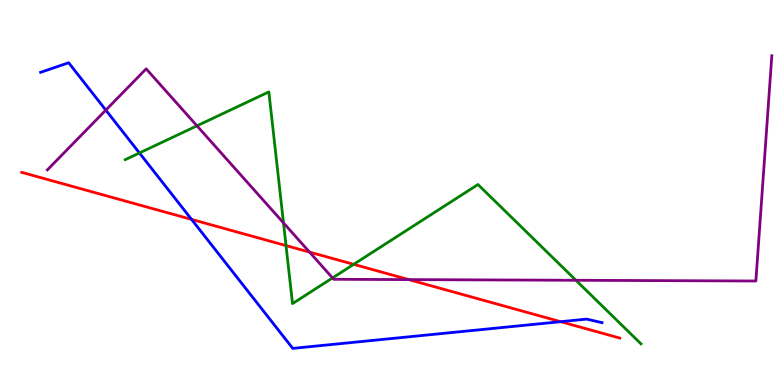[{'lines': ['blue', 'red'], 'intersections': [{'x': 2.47, 'y': 4.3}, {'x': 7.23, 'y': 1.64}]}, {'lines': ['green', 'red'], 'intersections': [{'x': 3.69, 'y': 3.62}, {'x': 4.56, 'y': 3.13}]}, {'lines': ['purple', 'red'], 'intersections': [{'x': 3.99, 'y': 3.45}, {'x': 5.27, 'y': 2.74}]}, {'lines': ['blue', 'green'], 'intersections': [{'x': 1.8, 'y': 6.03}]}, {'lines': ['blue', 'purple'], 'intersections': [{'x': 1.37, 'y': 7.14}]}, {'lines': ['green', 'purple'], 'intersections': [{'x': 2.54, 'y': 6.73}, {'x': 3.66, 'y': 4.21}, {'x': 4.29, 'y': 2.78}, {'x': 7.43, 'y': 2.72}]}]